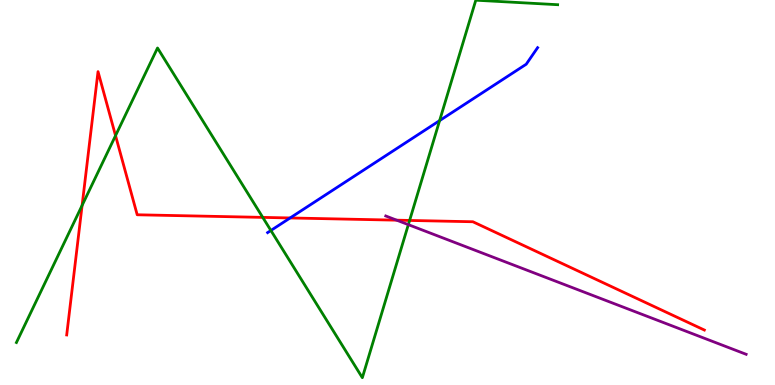[{'lines': ['blue', 'red'], 'intersections': [{'x': 3.74, 'y': 4.34}]}, {'lines': ['green', 'red'], 'intersections': [{'x': 1.06, 'y': 4.66}, {'x': 1.49, 'y': 6.48}, {'x': 3.39, 'y': 4.35}, {'x': 5.29, 'y': 4.27}]}, {'lines': ['purple', 'red'], 'intersections': [{'x': 5.12, 'y': 4.28}]}, {'lines': ['blue', 'green'], 'intersections': [{'x': 3.5, 'y': 4.01}, {'x': 5.67, 'y': 6.87}]}, {'lines': ['blue', 'purple'], 'intersections': []}, {'lines': ['green', 'purple'], 'intersections': [{'x': 5.27, 'y': 4.16}]}]